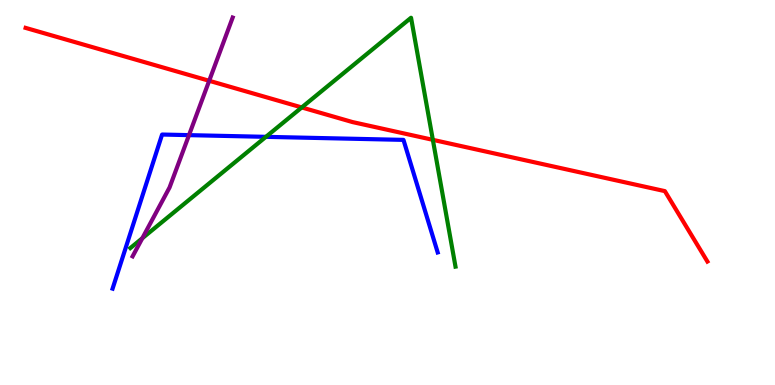[{'lines': ['blue', 'red'], 'intersections': []}, {'lines': ['green', 'red'], 'intersections': [{'x': 3.89, 'y': 7.21}, {'x': 5.59, 'y': 6.37}]}, {'lines': ['purple', 'red'], 'intersections': [{'x': 2.7, 'y': 7.9}]}, {'lines': ['blue', 'green'], 'intersections': [{'x': 3.43, 'y': 6.45}]}, {'lines': ['blue', 'purple'], 'intersections': [{'x': 2.44, 'y': 6.49}]}, {'lines': ['green', 'purple'], 'intersections': [{'x': 1.84, 'y': 3.81}]}]